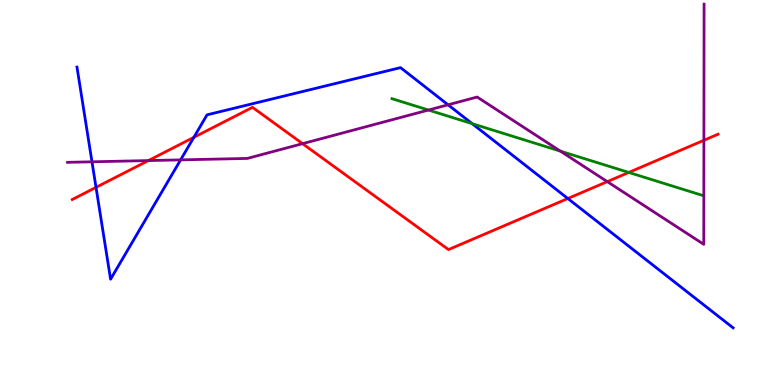[{'lines': ['blue', 'red'], 'intersections': [{'x': 1.24, 'y': 5.13}, {'x': 2.5, 'y': 6.43}, {'x': 7.33, 'y': 4.84}]}, {'lines': ['green', 'red'], 'intersections': [{'x': 8.11, 'y': 5.52}]}, {'lines': ['purple', 'red'], 'intersections': [{'x': 1.91, 'y': 5.83}, {'x': 3.9, 'y': 6.27}, {'x': 7.84, 'y': 5.28}, {'x': 9.08, 'y': 6.36}]}, {'lines': ['blue', 'green'], 'intersections': [{'x': 6.09, 'y': 6.79}]}, {'lines': ['blue', 'purple'], 'intersections': [{'x': 1.19, 'y': 5.8}, {'x': 2.33, 'y': 5.85}, {'x': 5.78, 'y': 7.28}]}, {'lines': ['green', 'purple'], 'intersections': [{'x': 5.53, 'y': 7.14}, {'x': 7.23, 'y': 6.07}]}]